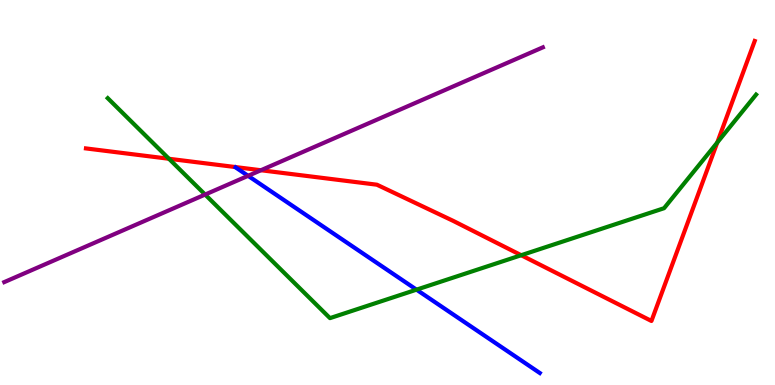[{'lines': ['blue', 'red'], 'intersections': []}, {'lines': ['green', 'red'], 'intersections': [{'x': 2.18, 'y': 5.88}, {'x': 6.73, 'y': 3.37}, {'x': 9.26, 'y': 6.3}]}, {'lines': ['purple', 'red'], 'intersections': [{'x': 3.37, 'y': 5.58}]}, {'lines': ['blue', 'green'], 'intersections': [{'x': 5.37, 'y': 2.48}]}, {'lines': ['blue', 'purple'], 'intersections': [{'x': 3.2, 'y': 5.43}]}, {'lines': ['green', 'purple'], 'intersections': [{'x': 2.65, 'y': 4.95}]}]